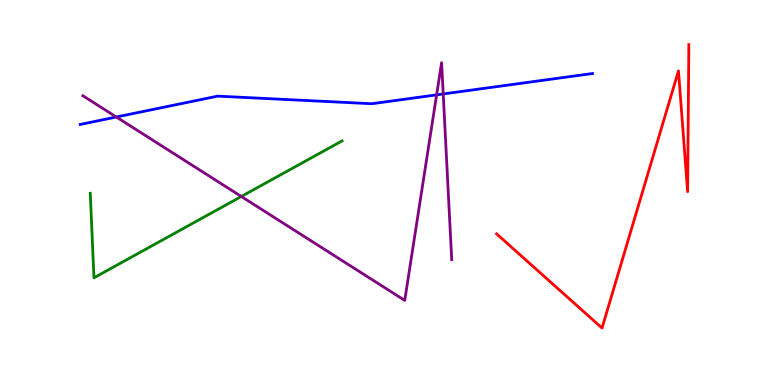[{'lines': ['blue', 'red'], 'intersections': []}, {'lines': ['green', 'red'], 'intersections': []}, {'lines': ['purple', 'red'], 'intersections': []}, {'lines': ['blue', 'green'], 'intersections': []}, {'lines': ['blue', 'purple'], 'intersections': [{'x': 1.5, 'y': 6.96}, {'x': 5.63, 'y': 7.54}, {'x': 5.72, 'y': 7.56}]}, {'lines': ['green', 'purple'], 'intersections': [{'x': 3.11, 'y': 4.9}]}]